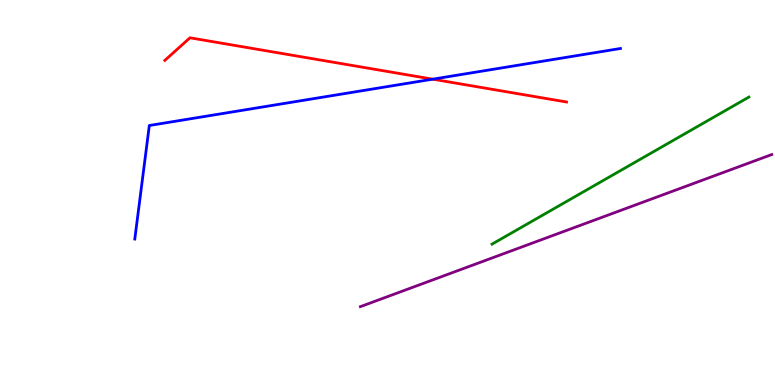[{'lines': ['blue', 'red'], 'intersections': [{'x': 5.58, 'y': 7.94}]}, {'lines': ['green', 'red'], 'intersections': []}, {'lines': ['purple', 'red'], 'intersections': []}, {'lines': ['blue', 'green'], 'intersections': []}, {'lines': ['blue', 'purple'], 'intersections': []}, {'lines': ['green', 'purple'], 'intersections': []}]